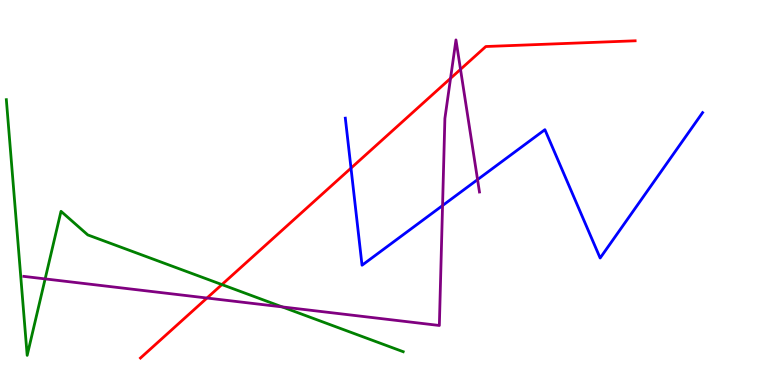[{'lines': ['blue', 'red'], 'intersections': [{'x': 4.53, 'y': 5.63}]}, {'lines': ['green', 'red'], 'intersections': [{'x': 2.86, 'y': 2.61}]}, {'lines': ['purple', 'red'], 'intersections': [{'x': 2.67, 'y': 2.26}, {'x': 5.81, 'y': 7.97}, {'x': 5.94, 'y': 8.2}]}, {'lines': ['blue', 'green'], 'intersections': []}, {'lines': ['blue', 'purple'], 'intersections': [{'x': 5.71, 'y': 4.66}, {'x': 6.16, 'y': 5.33}]}, {'lines': ['green', 'purple'], 'intersections': [{'x': 0.582, 'y': 2.76}, {'x': 3.64, 'y': 2.03}]}]